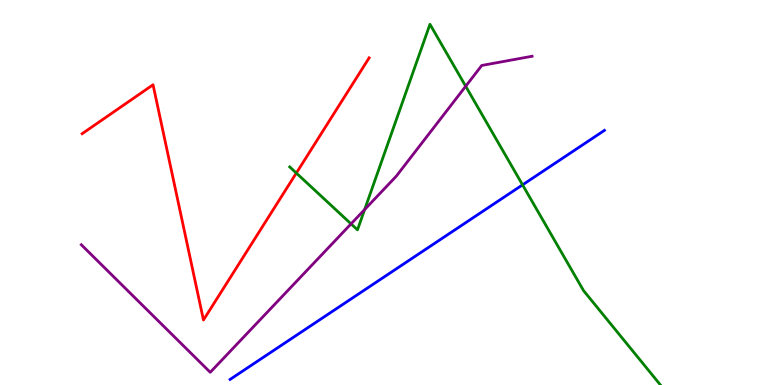[{'lines': ['blue', 'red'], 'intersections': []}, {'lines': ['green', 'red'], 'intersections': [{'x': 3.82, 'y': 5.51}]}, {'lines': ['purple', 'red'], 'intersections': []}, {'lines': ['blue', 'green'], 'intersections': [{'x': 6.74, 'y': 5.2}]}, {'lines': ['blue', 'purple'], 'intersections': []}, {'lines': ['green', 'purple'], 'intersections': [{'x': 4.53, 'y': 4.19}, {'x': 4.71, 'y': 4.56}, {'x': 6.01, 'y': 7.76}]}]